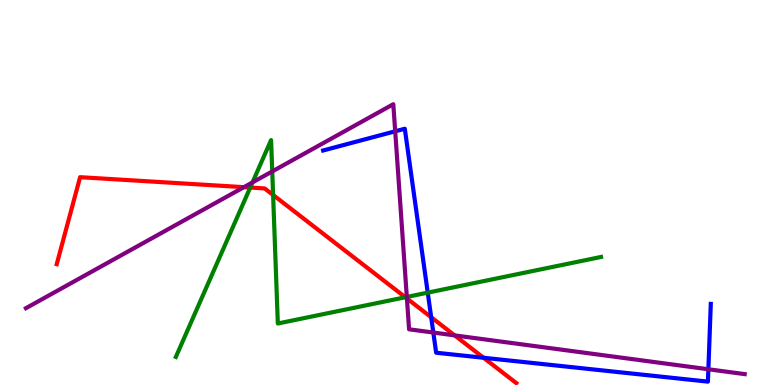[{'lines': ['blue', 'red'], 'intersections': [{'x': 5.56, 'y': 1.76}, {'x': 6.24, 'y': 0.707}]}, {'lines': ['green', 'red'], 'intersections': [{'x': 3.23, 'y': 5.13}, {'x': 3.52, 'y': 4.94}, {'x': 5.23, 'y': 2.28}]}, {'lines': ['purple', 'red'], 'intersections': [{'x': 3.15, 'y': 5.14}, {'x': 5.25, 'y': 2.25}, {'x': 5.87, 'y': 1.29}]}, {'lines': ['blue', 'green'], 'intersections': [{'x': 5.52, 'y': 2.4}]}, {'lines': ['blue', 'purple'], 'intersections': [{'x': 5.1, 'y': 6.59}, {'x': 5.59, 'y': 1.36}, {'x': 9.14, 'y': 0.409}]}, {'lines': ['green', 'purple'], 'intersections': [{'x': 3.26, 'y': 5.26}, {'x': 3.51, 'y': 5.55}, {'x': 5.25, 'y': 2.29}]}]